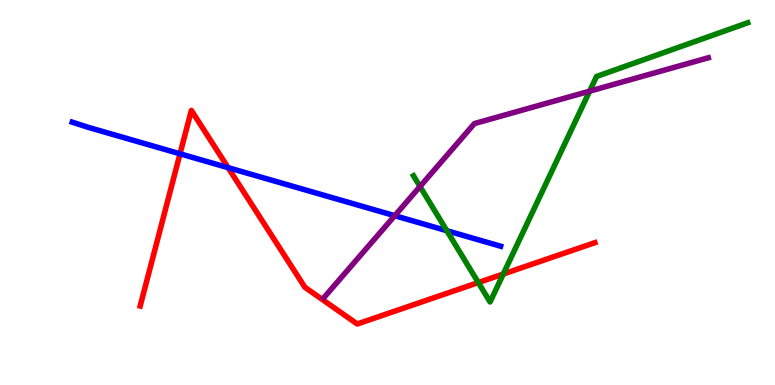[{'lines': ['blue', 'red'], 'intersections': [{'x': 2.32, 'y': 6.01}, {'x': 2.94, 'y': 5.65}]}, {'lines': ['green', 'red'], 'intersections': [{'x': 6.17, 'y': 2.66}, {'x': 6.49, 'y': 2.88}]}, {'lines': ['purple', 'red'], 'intersections': []}, {'lines': ['blue', 'green'], 'intersections': [{'x': 5.77, 'y': 4.01}]}, {'lines': ['blue', 'purple'], 'intersections': [{'x': 5.09, 'y': 4.4}]}, {'lines': ['green', 'purple'], 'intersections': [{'x': 5.42, 'y': 5.16}, {'x': 7.61, 'y': 7.63}]}]